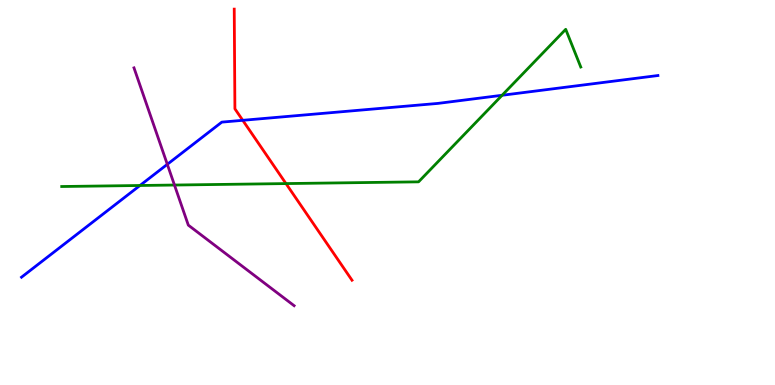[{'lines': ['blue', 'red'], 'intersections': [{'x': 3.13, 'y': 6.88}]}, {'lines': ['green', 'red'], 'intersections': [{'x': 3.69, 'y': 5.23}]}, {'lines': ['purple', 'red'], 'intersections': []}, {'lines': ['blue', 'green'], 'intersections': [{'x': 1.81, 'y': 5.18}, {'x': 6.48, 'y': 7.53}]}, {'lines': ['blue', 'purple'], 'intersections': [{'x': 2.16, 'y': 5.73}]}, {'lines': ['green', 'purple'], 'intersections': [{'x': 2.25, 'y': 5.19}]}]